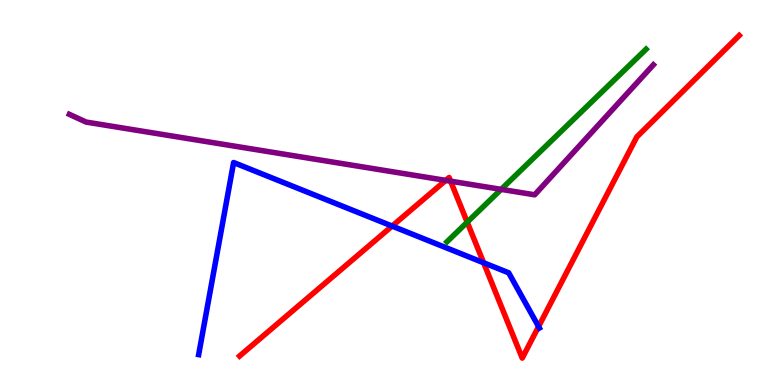[{'lines': ['blue', 'red'], 'intersections': [{'x': 5.06, 'y': 4.13}, {'x': 6.24, 'y': 3.17}, {'x': 6.95, 'y': 1.52}]}, {'lines': ['green', 'red'], 'intersections': [{'x': 6.03, 'y': 4.23}]}, {'lines': ['purple', 'red'], 'intersections': [{'x': 5.75, 'y': 5.31}, {'x': 5.81, 'y': 5.29}]}, {'lines': ['blue', 'green'], 'intersections': []}, {'lines': ['blue', 'purple'], 'intersections': []}, {'lines': ['green', 'purple'], 'intersections': [{'x': 6.47, 'y': 5.08}]}]